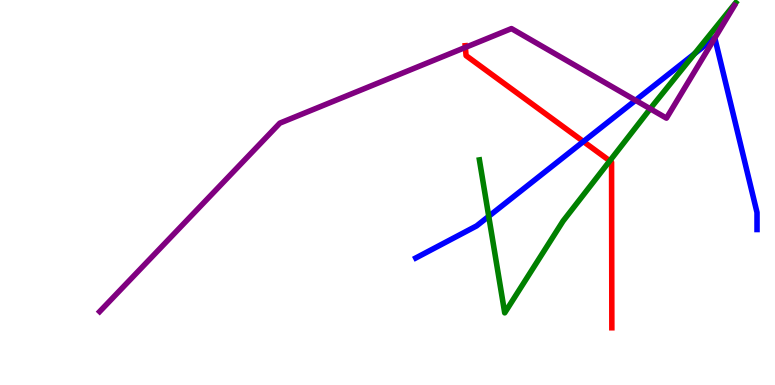[{'lines': ['blue', 'red'], 'intersections': [{'x': 7.53, 'y': 6.32}]}, {'lines': ['green', 'red'], 'intersections': [{'x': 7.87, 'y': 5.82}]}, {'lines': ['purple', 'red'], 'intersections': [{'x': 6.0, 'y': 8.77}]}, {'lines': ['blue', 'green'], 'intersections': [{'x': 6.31, 'y': 4.38}, {'x': 8.96, 'y': 8.61}]}, {'lines': ['blue', 'purple'], 'intersections': [{'x': 8.2, 'y': 7.39}, {'x': 9.22, 'y': 9.01}]}, {'lines': ['green', 'purple'], 'intersections': [{'x': 8.39, 'y': 7.17}]}]